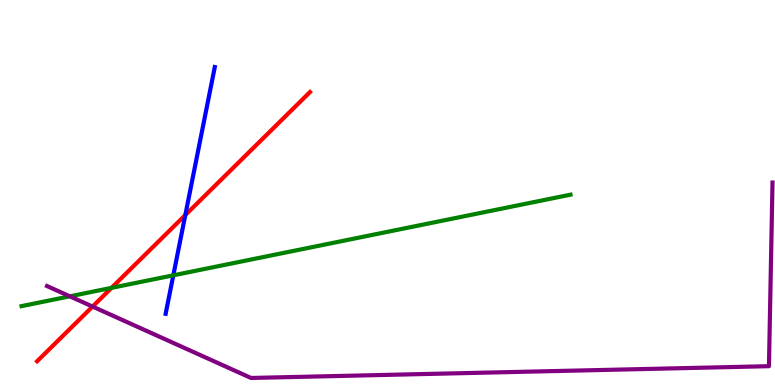[{'lines': ['blue', 'red'], 'intersections': [{'x': 2.39, 'y': 4.41}]}, {'lines': ['green', 'red'], 'intersections': [{'x': 1.44, 'y': 2.52}]}, {'lines': ['purple', 'red'], 'intersections': [{'x': 1.19, 'y': 2.04}]}, {'lines': ['blue', 'green'], 'intersections': [{'x': 2.24, 'y': 2.85}]}, {'lines': ['blue', 'purple'], 'intersections': []}, {'lines': ['green', 'purple'], 'intersections': [{'x': 0.901, 'y': 2.3}]}]